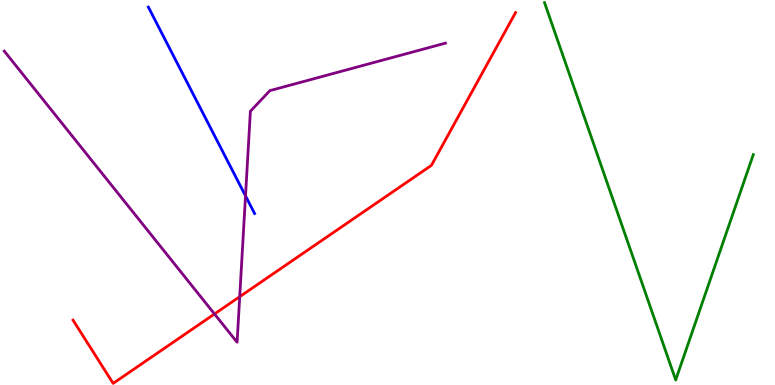[{'lines': ['blue', 'red'], 'intersections': []}, {'lines': ['green', 'red'], 'intersections': []}, {'lines': ['purple', 'red'], 'intersections': [{'x': 2.77, 'y': 1.84}, {'x': 3.09, 'y': 2.29}]}, {'lines': ['blue', 'green'], 'intersections': []}, {'lines': ['blue', 'purple'], 'intersections': [{'x': 3.17, 'y': 4.91}]}, {'lines': ['green', 'purple'], 'intersections': []}]